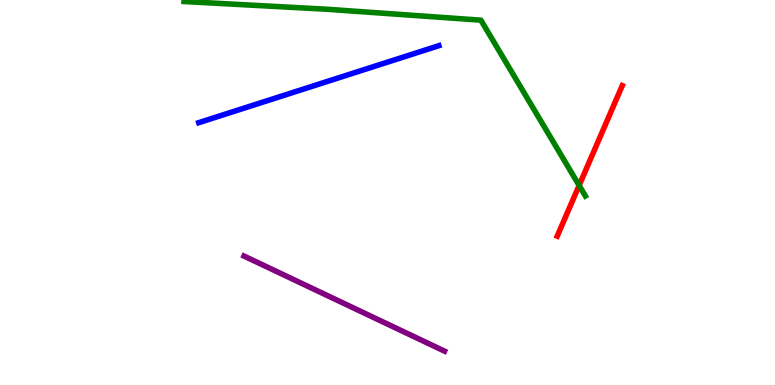[{'lines': ['blue', 'red'], 'intersections': []}, {'lines': ['green', 'red'], 'intersections': [{'x': 7.47, 'y': 5.18}]}, {'lines': ['purple', 'red'], 'intersections': []}, {'lines': ['blue', 'green'], 'intersections': []}, {'lines': ['blue', 'purple'], 'intersections': []}, {'lines': ['green', 'purple'], 'intersections': []}]